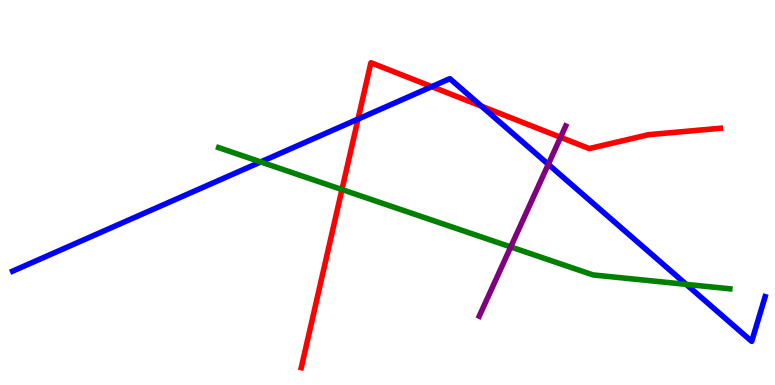[{'lines': ['blue', 'red'], 'intersections': [{'x': 4.62, 'y': 6.91}, {'x': 5.57, 'y': 7.75}, {'x': 6.21, 'y': 7.24}]}, {'lines': ['green', 'red'], 'intersections': [{'x': 4.41, 'y': 5.08}]}, {'lines': ['purple', 'red'], 'intersections': [{'x': 7.23, 'y': 6.43}]}, {'lines': ['blue', 'green'], 'intersections': [{'x': 3.36, 'y': 5.79}, {'x': 8.85, 'y': 2.61}]}, {'lines': ['blue', 'purple'], 'intersections': [{'x': 7.07, 'y': 5.73}]}, {'lines': ['green', 'purple'], 'intersections': [{'x': 6.59, 'y': 3.59}]}]